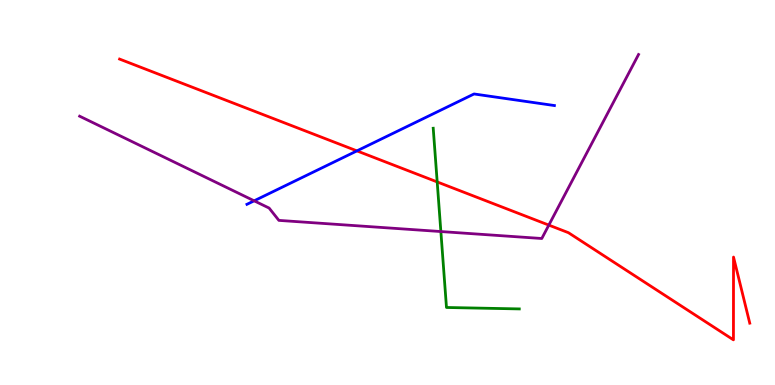[{'lines': ['blue', 'red'], 'intersections': [{'x': 4.61, 'y': 6.08}]}, {'lines': ['green', 'red'], 'intersections': [{'x': 5.64, 'y': 5.27}]}, {'lines': ['purple', 'red'], 'intersections': [{'x': 7.08, 'y': 4.15}]}, {'lines': ['blue', 'green'], 'intersections': []}, {'lines': ['blue', 'purple'], 'intersections': [{'x': 3.28, 'y': 4.78}]}, {'lines': ['green', 'purple'], 'intersections': [{'x': 5.69, 'y': 3.99}]}]